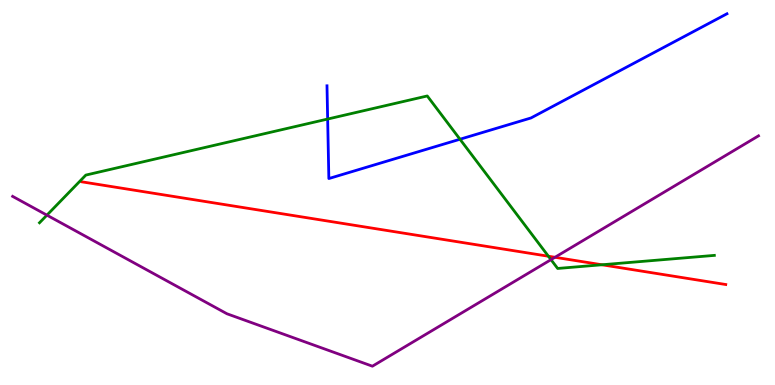[{'lines': ['blue', 'red'], 'intersections': []}, {'lines': ['green', 'red'], 'intersections': [{'x': 7.08, 'y': 3.34}, {'x': 7.77, 'y': 3.12}]}, {'lines': ['purple', 'red'], 'intersections': [{'x': 7.16, 'y': 3.32}]}, {'lines': ['blue', 'green'], 'intersections': [{'x': 4.23, 'y': 6.91}, {'x': 5.94, 'y': 6.38}]}, {'lines': ['blue', 'purple'], 'intersections': []}, {'lines': ['green', 'purple'], 'intersections': [{'x': 0.605, 'y': 4.41}, {'x': 7.11, 'y': 3.26}]}]